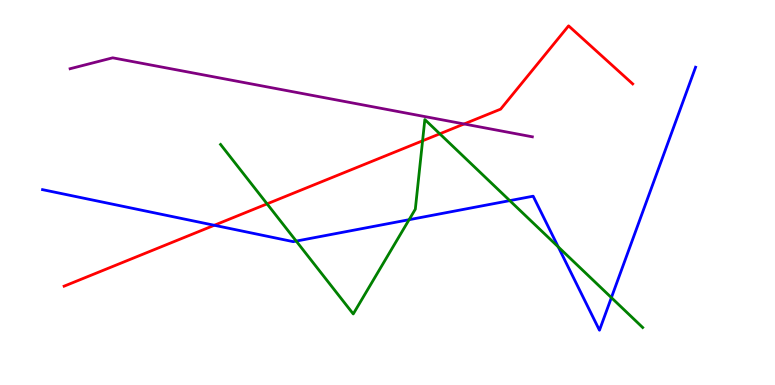[{'lines': ['blue', 'red'], 'intersections': [{'x': 2.77, 'y': 4.15}]}, {'lines': ['green', 'red'], 'intersections': [{'x': 3.45, 'y': 4.7}, {'x': 5.45, 'y': 6.34}, {'x': 5.67, 'y': 6.52}]}, {'lines': ['purple', 'red'], 'intersections': [{'x': 5.99, 'y': 6.78}]}, {'lines': ['blue', 'green'], 'intersections': [{'x': 3.82, 'y': 3.74}, {'x': 5.28, 'y': 4.29}, {'x': 6.58, 'y': 4.79}, {'x': 7.2, 'y': 3.59}, {'x': 7.89, 'y': 2.27}]}, {'lines': ['blue', 'purple'], 'intersections': []}, {'lines': ['green', 'purple'], 'intersections': []}]